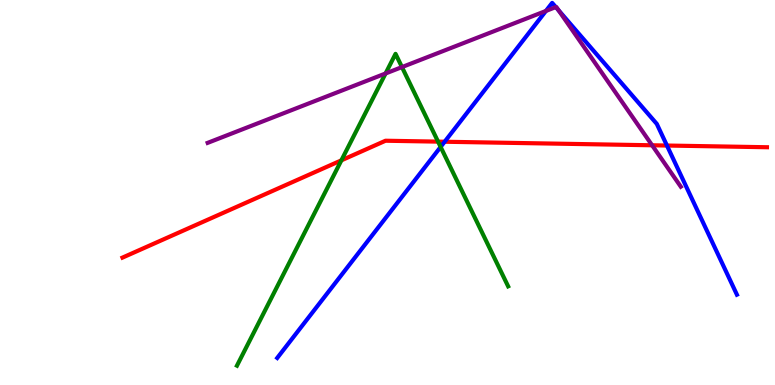[{'lines': ['blue', 'red'], 'intersections': [{'x': 5.74, 'y': 6.32}, {'x': 8.61, 'y': 6.22}]}, {'lines': ['green', 'red'], 'intersections': [{'x': 4.4, 'y': 5.84}, {'x': 5.65, 'y': 6.32}]}, {'lines': ['purple', 'red'], 'intersections': [{'x': 8.41, 'y': 6.23}]}, {'lines': ['blue', 'green'], 'intersections': [{'x': 5.69, 'y': 6.18}]}, {'lines': ['blue', 'purple'], 'intersections': [{'x': 7.04, 'y': 9.72}, {'x': 7.17, 'y': 9.82}, {'x': 7.21, 'y': 9.73}]}, {'lines': ['green', 'purple'], 'intersections': [{'x': 4.97, 'y': 8.09}, {'x': 5.19, 'y': 8.26}]}]